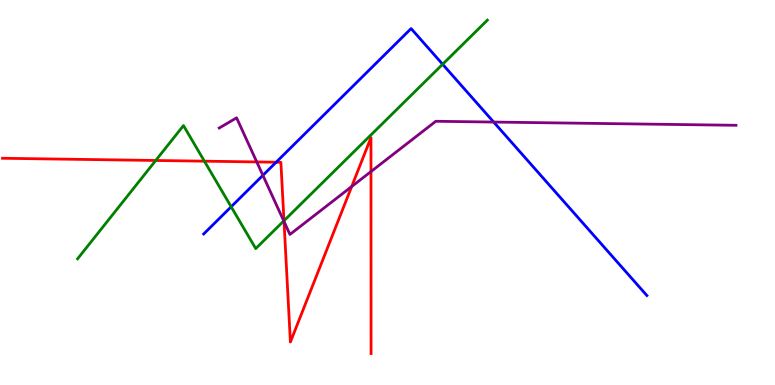[{'lines': ['blue', 'red'], 'intersections': [{'x': 3.56, 'y': 5.79}]}, {'lines': ['green', 'red'], 'intersections': [{'x': 2.01, 'y': 5.83}, {'x': 2.64, 'y': 5.81}, {'x': 3.66, 'y': 4.27}]}, {'lines': ['purple', 'red'], 'intersections': [{'x': 3.31, 'y': 5.79}, {'x': 3.66, 'y': 4.25}, {'x': 4.54, 'y': 5.15}, {'x': 4.79, 'y': 5.54}]}, {'lines': ['blue', 'green'], 'intersections': [{'x': 2.98, 'y': 4.63}, {'x': 5.71, 'y': 8.33}]}, {'lines': ['blue', 'purple'], 'intersections': [{'x': 3.39, 'y': 5.45}, {'x': 6.37, 'y': 6.83}]}, {'lines': ['green', 'purple'], 'intersections': [{'x': 3.66, 'y': 4.26}]}]